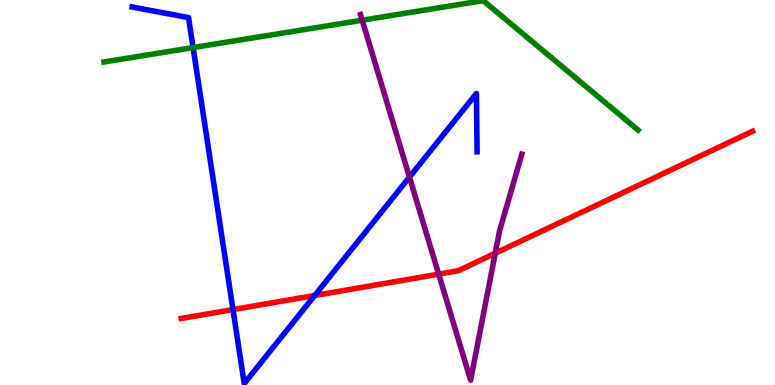[{'lines': ['blue', 'red'], 'intersections': [{'x': 3.01, 'y': 1.96}, {'x': 4.06, 'y': 2.32}]}, {'lines': ['green', 'red'], 'intersections': []}, {'lines': ['purple', 'red'], 'intersections': [{'x': 5.66, 'y': 2.88}, {'x': 6.39, 'y': 3.42}]}, {'lines': ['blue', 'green'], 'intersections': [{'x': 2.49, 'y': 8.76}]}, {'lines': ['blue', 'purple'], 'intersections': [{'x': 5.28, 'y': 5.4}]}, {'lines': ['green', 'purple'], 'intersections': [{'x': 4.67, 'y': 9.47}]}]